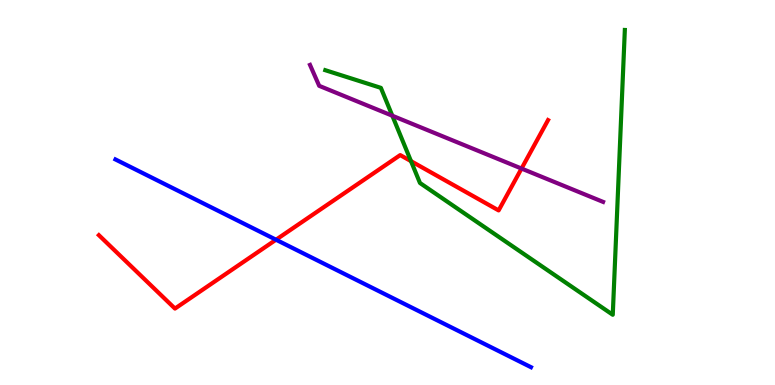[{'lines': ['blue', 'red'], 'intersections': [{'x': 3.56, 'y': 3.77}]}, {'lines': ['green', 'red'], 'intersections': [{'x': 5.3, 'y': 5.81}]}, {'lines': ['purple', 'red'], 'intersections': [{'x': 6.73, 'y': 5.62}]}, {'lines': ['blue', 'green'], 'intersections': []}, {'lines': ['blue', 'purple'], 'intersections': []}, {'lines': ['green', 'purple'], 'intersections': [{'x': 5.06, 'y': 6.99}]}]